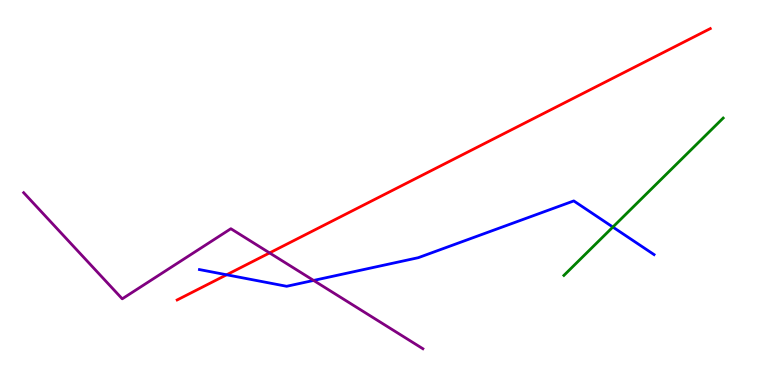[{'lines': ['blue', 'red'], 'intersections': [{'x': 2.92, 'y': 2.86}]}, {'lines': ['green', 'red'], 'intersections': []}, {'lines': ['purple', 'red'], 'intersections': [{'x': 3.48, 'y': 3.43}]}, {'lines': ['blue', 'green'], 'intersections': [{'x': 7.91, 'y': 4.1}]}, {'lines': ['blue', 'purple'], 'intersections': [{'x': 4.05, 'y': 2.72}]}, {'lines': ['green', 'purple'], 'intersections': []}]